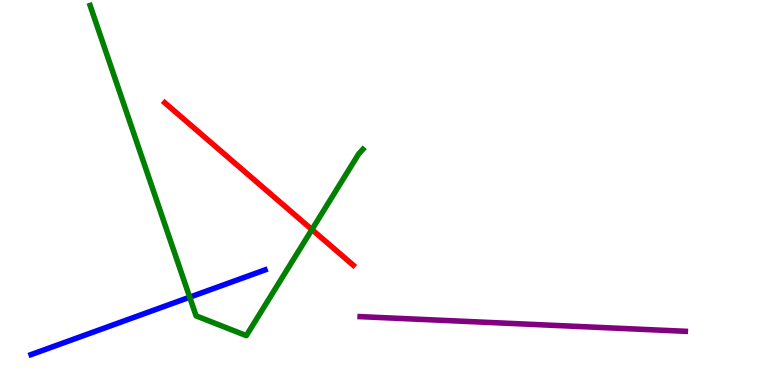[{'lines': ['blue', 'red'], 'intersections': []}, {'lines': ['green', 'red'], 'intersections': [{'x': 4.02, 'y': 4.04}]}, {'lines': ['purple', 'red'], 'intersections': []}, {'lines': ['blue', 'green'], 'intersections': [{'x': 2.45, 'y': 2.28}]}, {'lines': ['blue', 'purple'], 'intersections': []}, {'lines': ['green', 'purple'], 'intersections': []}]